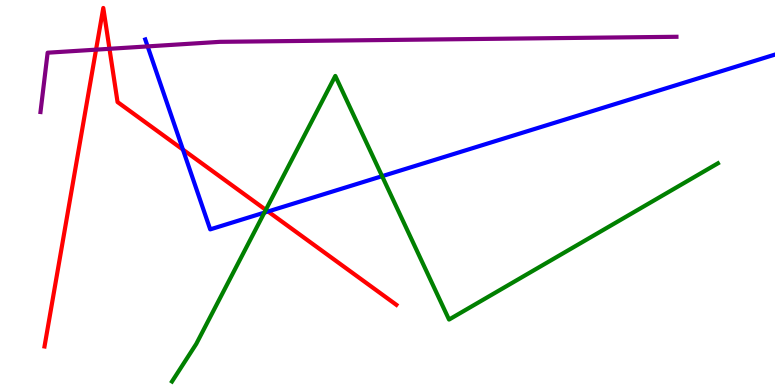[{'lines': ['blue', 'red'], 'intersections': [{'x': 2.36, 'y': 6.11}, {'x': 3.46, 'y': 4.51}]}, {'lines': ['green', 'red'], 'intersections': [{'x': 3.43, 'y': 4.55}]}, {'lines': ['purple', 'red'], 'intersections': [{'x': 1.24, 'y': 8.71}, {'x': 1.41, 'y': 8.73}]}, {'lines': ['blue', 'green'], 'intersections': [{'x': 3.41, 'y': 4.48}, {'x': 4.93, 'y': 5.42}]}, {'lines': ['blue', 'purple'], 'intersections': [{'x': 1.91, 'y': 8.79}]}, {'lines': ['green', 'purple'], 'intersections': []}]